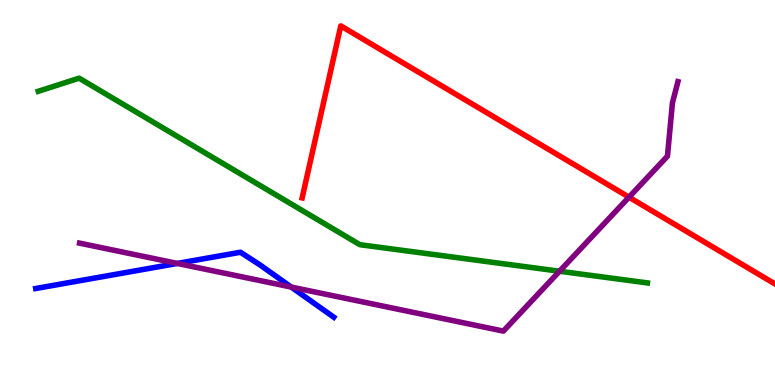[{'lines': ['blue', 'red'], 'intersections': []}, {'lines': ['green', 'red'], 'intersections': []}, {'lines': ['purple', 'red'], 'intersections': [{'x': 8.12, 'y': 4.88}]}, {'lines': ['blue', 'green'], 'intersections': []}, {'lines': ['blue', 'purple'], 'intersections': [{'x': 2.29, 'y': 3.16}, {'x': 3.76, 'y': 2.54}]}, {'lines': ['green', 'purple'], 'intersections': [{'x': 7.22, 'y': 2.96}]}]